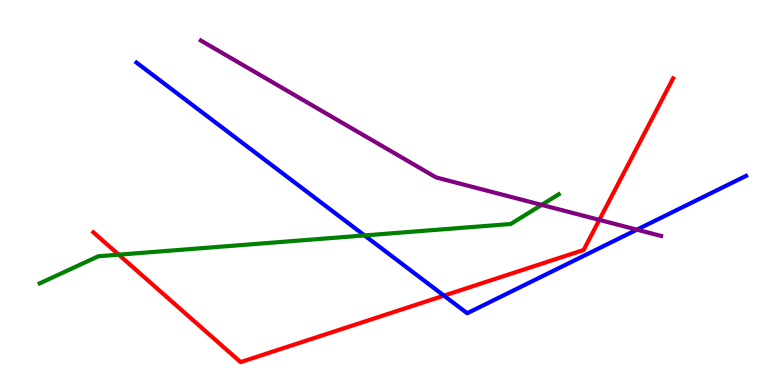[{'lines': ['blue', 'red'], 'intersections': [{'x': 5.73, 'y': 2.32}]}, {'lines': ['green', 'red'], 'intersections': [{'x': 1.53, 'y': 3.39}]}, {'lines': ['purple', 'red'], 'intersections': [{'x': 7.73, 'y': 4.29}]}, {'lines': ['blue', 'green'], 'intersections': [{'x': 4.7, 'y': 3.88}]}, {'lines': ['blue', 'purple'], 'intersections': [{'x': 8.22, 'y': 4.03}]}, {'lines': ['green', 'purple'], 'intersections': [{'x': 6.99, 'y': 4.68}]}]